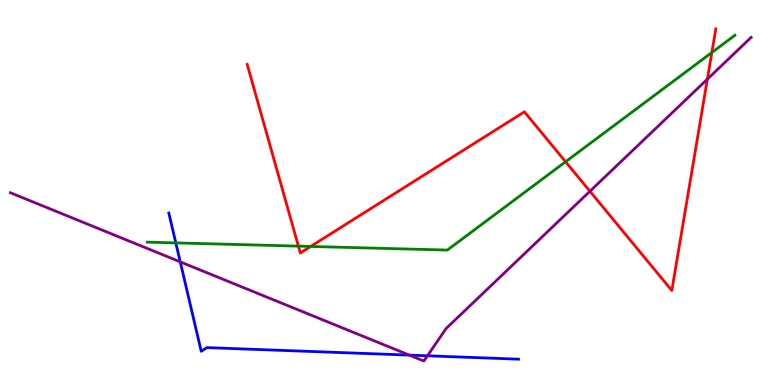[{'lines': ['blue', 'red'], 'intersections': []}, {'lines': ['green', 'red'], 'intersections': [{'x': 3.85, 'y': 3.61}, {'x': 4.01, 'y': 3.6}, {'x': 7.3, 'y': 5.8}, {'x': 9.19, 'y': 8.64}]}, {'lines': ['purple', 'red'], 'intersections': [{'x': 7.61, 'y': 5.03}, {'x': 9.13, 'y': 7.94}]}, {'lines': ['blue', 'green'], 'intersections': [{'x': 2.27, 'y': 3.69}]}, {'lines': ['blue', 'purple'], 'intersections': [{'x': 2.33, 'y': 3.2}, {'x': 5.28, 'y': 0.776}, {'x': 5.52, 'y': 0.759}]}, {'lines': ['green', 'purple'], 'intersections': []}]